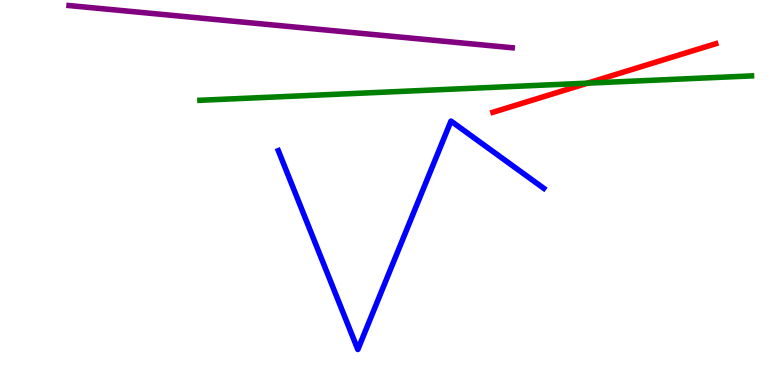[{'lines': ['blue', 'red'], 'intersections': []}, {'lines': ['green', 'red'], 'intersections': [{'x': 7.58, 'y': 7.84}]}, {'lines': ['purple', 'red'], 'intersections': []}, {'lines': ['blue', 'green'], 'intersections': []}, {'lines': ['blue', 'purple'], 'intersections': []}, {'lines': ['green', 'purple'], 'intersections': []}]